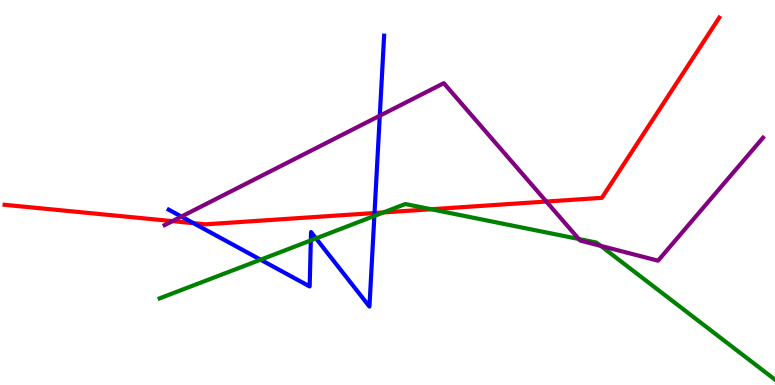[{'lines': ['blue', 'red'], 'intersections': [{'x': 2.5, 'y': 4.2}, {'x': 4.83, 'y': 4.47}]}, {'lines': ['green', 'red'], 'intersections': [{'x': 4.95, 'y': 4.48}, {'x': 5.56, 'y': 4.57}]}, {'lines': ['purple', 'red'], 'intersections': [{'x': 2.22, 'y': 4.26}, {'x': 7.05, 'y': 4.77}]}, {'lines': ['blue', 'green'], 'intersections': [{'x': 3.36, 'y': 3.25}, {'x': 4.01, 'y': 3.76}, {'x': 4.08, 'y': 3.81}, {'x': 4.83, 'y': 4.39}]}, {'lines': ['blue', 'purple'], 'intersections': [{'x': 2.34, 'y': 4.37}, {'x': 4.9, 'y': 6.99}]}, {'lines': ['green', 'purple'], 'intersections': [{'x': 7.47, 'y': 3.79}, {'x': 7.75, 'y': 3.61}]}]